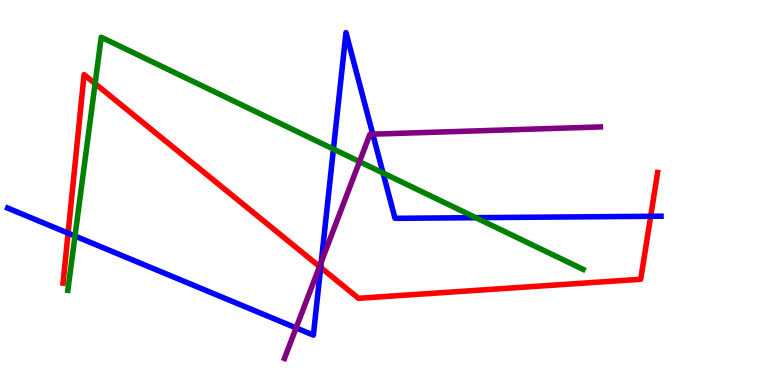[{'lines': ['blue', 'red'], 'intersections': [{'x': 0.879, 'y': 3.94}, {'x': 4.14, 'y': 3.05}, {'x': 8.4, 'y': 4.38}]}, {'lines': ['green', 'red'], 'intersections': [{'x': 1.23, 'y': 7.83}]}, {'lines': ['purple', 'red'], 'intersections': [{'x': 4.12, 'y': 3.08}]}, {'lines': ['blue', 'green'], 'intersections': [{'x': 0.968, 'y': 3.87}, {'x': 4.3, 'y': 6.13}, {'x': 4.94, 'y': 5.51}, {'x': 6.14, 'y': 4.35}]}, {'lines': ['blue', 'purple'], 'intersections': [{'x': 3.82, 'y': 1.48}, {'x': 4.15, 'y': 3.2}, {'x': 4.81, 'y': 6.52}]}, {'lines': ['green', 'purple'], 'intersections': [{'x': 4.64, 'y': 5.8}]}]